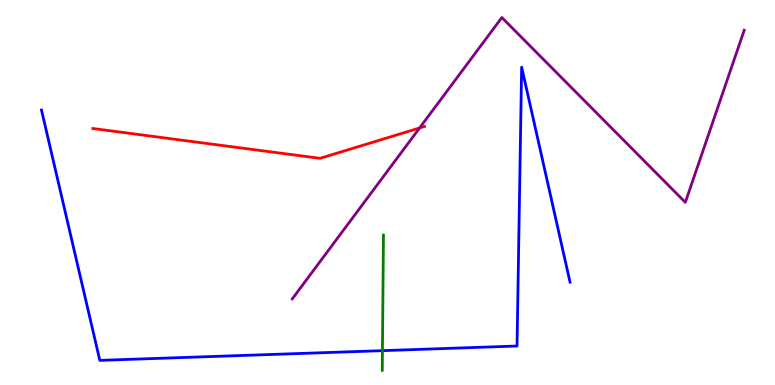[{'lines': ['blue', 'red'], 'intersections': []}, {'lines': ['green', 'red'], 'intersections': []}, {'lines': ['purple', 'red'], 'intersections': [{'x': 5.41, 'y': 6.68}]}, {'lines': ['blue', 'green'], 'intersections': [{'x': 4.93, 'y': 0.892}]}, {'lines': ['blue', 'purple'], 'intersections': []}, {'lines': ['green', 'purple'], 'intersections': []}]